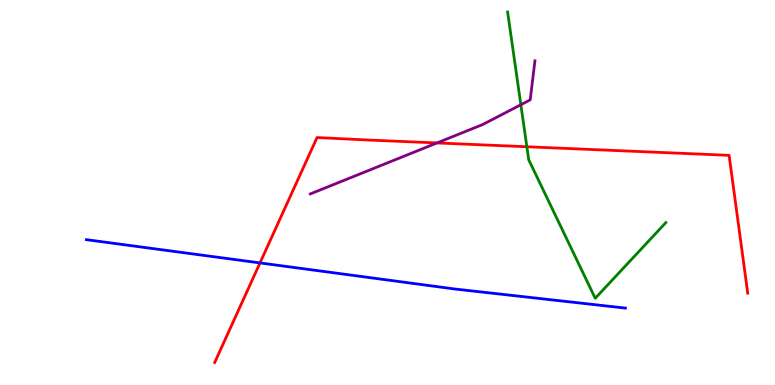[{'lines': ['blue', 'red'], 'intersections': [{'x': 3.35, 'y': 3.17}]}, {'lines': ['green', 'red'], 'intersections': [{'x': 6.8, 'y': 6.19}]}, {'lines': ['purple', 'red'], 'intersections': [{'x': 5.64, 'y': 6.29}]}, {'lines': ['blue', 'green'], 'intersections': []}, {'lines': ['blue', 'purple'], 'intersections': []}, {'lines': ['green', 'purple'], 'intersections': [{'x': 6.72, 'y': 7.28}]}]